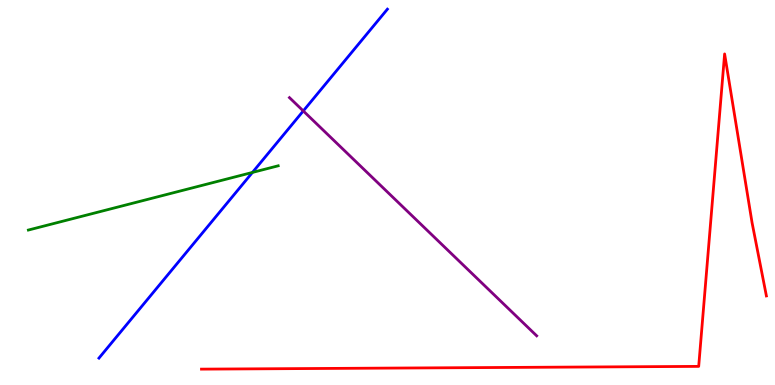[{'lines': ['blue', 'red'], 'intersections': []}, {'lines': ['green', 'red'], 'intersections': []}, {'lines': ['purple', 'red'], 'intersections': []}, {'lines': ['blue', 'green'], 'intersections': [{'x': 3.26, 'y': 5.52}]}, {'lines': ['blue', 'purple'], 'intersections': [{'x': 3.91, 'y': 7.12}]}, {'lines': ['green', 'purple'], 'intersections': []}]